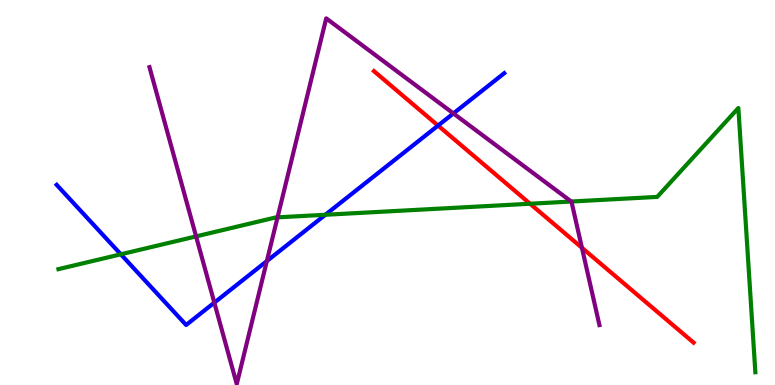[{'lines': ['blue', 'red'], 'intersections': [{'x': 5.65, 'y': 6.74}]}, {'lines': ['green', 'red'], 'intersections': [{'x': 6.84, 'y': 4.71}]}, {'lines': ['purple', 'red'], 'intersections': [{'x': 7.51, 'y': 3.56}]}, {'lines': ['blue', 'green'], 'intersections': [{'x': 1.56, 'y': 3.39}, {'x': 4.2, 'y': 4.42}]}, {'lines': ['blue', 'purple'], 'intersections': [{'x': 2.77, 'y': 2.14}, {'x': 3.44, 'y': 3.22}, {'x': 5.85, 'y': 7.05}]}, {'lines': ['green', 'purple'], 'intersections': [{'x': 2.53, 'y': 3.86}, {'x': 3.58, 'y': 4.35}, {'x': 7.37, 'y': 4.77}]}]